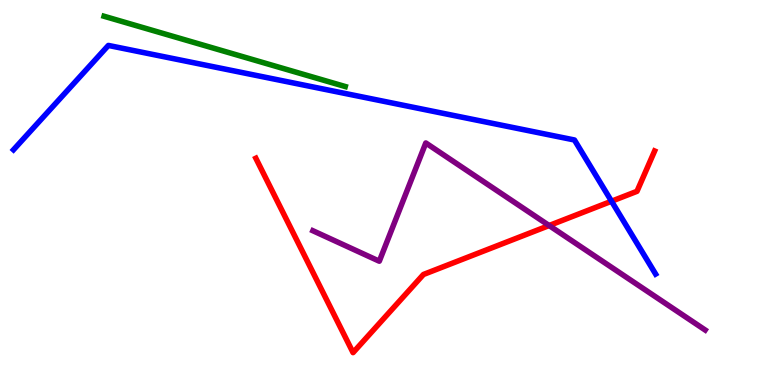[{'lines': ['blue', 'red'], 'intersections': [{'x': 7.89, 'y': 4.77}]}, {'lines': ['green', 'red'], 'intersections': []}, {'lines': ['purple', 'red'], 'intersections': [{'x': 7.09, 'y': 4.14}]}, {'lines': ['blue', 'green'], 'intersections': []}, {'lines': ['blue', 'purple'], 'intersections': []}, {'lines': ['green', 'purple'], 'intersections': []}]